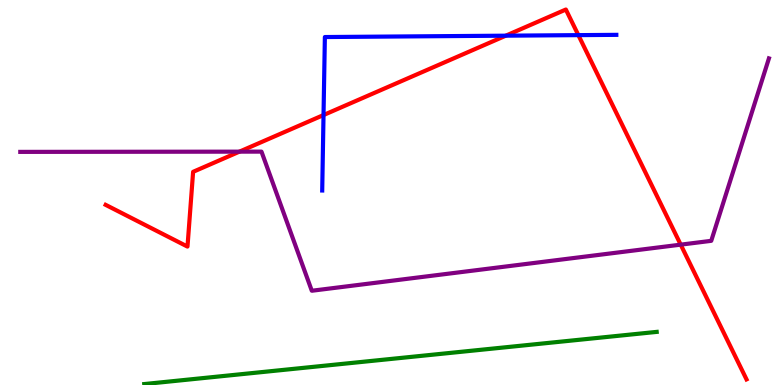[{'lines': ['blue', 'red'], 'intersections': [{'x': 4.17, 'y': 7.01}, {'x': 6.53, 'y': 9.07}, {'x': 7.46, 'y': 9.09}]}, {'lines': ['green', 'red'], 'intersections': []}, {'lines': ['purple', 'red'], 'intersections': [{'x': 3.09, 'y': 6.06}, {'x': 8.78, 'y': 3.65}]}, {'lines': ['blue', 'green'], 'intersections': []}, {'lines': ['blue', 'purple'], 'intersections': []}, {'lines': ['green', 'purple'], 'intersections': []}]